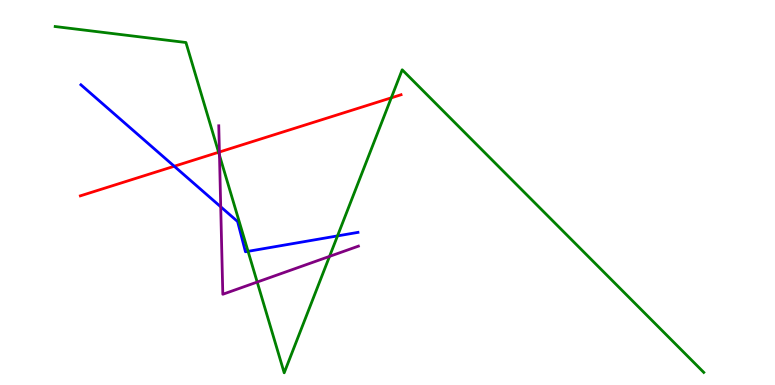[{'lines': ['blue', 'red'], 'intersections': [{'x': 2.25, 'y': 5.68}]}, {'lines': ['green', 'red'], 'intersections': [{'x': 2.82, 'y': 6.04}, {'x': 5.05, 'y': 7.46}]}, {'lines': ['purple', 'red'], 'intersections': [{'x': 2.83, 'y': 6.05}]}, {'lines': ['blue', 'green'], 'intersections': [{'x': 3.2, 'y': 3.47}, {'x': 4.36, 'y': 3.87}]}, {'lines': ['blue', 'purple'], 'intersections': [{'x': 2.85, 'y': 4.63}]}, {'lines': ['green', 'purple'], 'intersections': [{'x': 2.83, 'y': 5.97}, {'x': 3.32, 'y': 2.67}, {'x': 4.25, 'y': 3.34}]}]